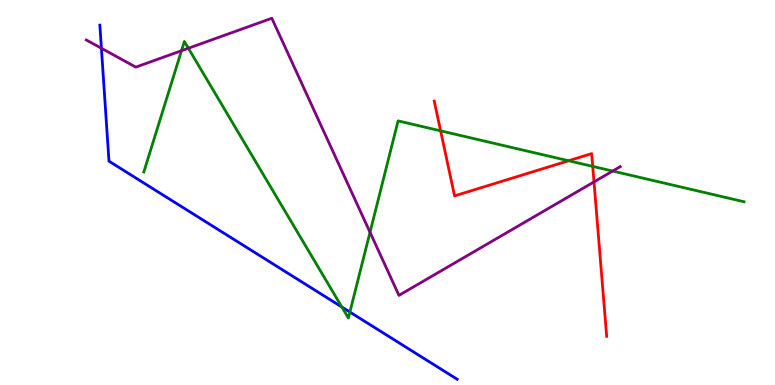[{'lines': ['blue', 'red'], 'intersections': []}, {'lines': ['green', 'red'], 'intersections': [{'x': 5.69, 'y': 6.6}, {'x': 7.34, 'y': 5.82}, {'x': 7.65, 'y': 5.68}]}, {'lines': ['purple', 'red'], 'intersections': [{'x': 7.66, 'y': 5.28}]}, {'lines': ['blue', 'green'], 'intersections': [{'x': 4.41, 'y': 2.03}, {'x': 4.51, 'y': 1.89}]}, {'lines': ['blue', 'purple'], 'intersections': [{'x': 1.31, 'y': 8.75}]}, {'lines': ['green', 'purple'], 'intersections': [{'x': 2.34, 'y': 8.68}, {'x': 2.43, 'y': 8.75}, {'x': 4.77, 'y': 3.97}, {'x': 7.91, 'y': 5.56}]}]